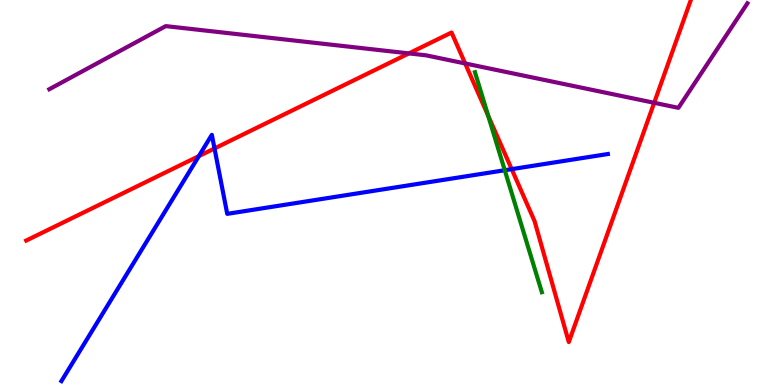[{'lines': ['blue', 'red'], 'intersections': [{'x': 2.57, 'y': 5.94}, {'x': 2.77, 'y': 6.14}, {'x': 6.6, 'y': 5.61}]}, {'lines': ['green', 'red'], 'intersections': [{'x': 6.3, 'y': 6.99}]}, {'lines': ['purple', 'red'], 'intersections': [{'x': 5.28, 'y': 8.61}, {'x': 6.0, 'y': 8.35}, {'x': 8.44, 'y': 7.33}]}, {'lines': ['blue', 'green'], 'intersections': [{'x': 6.51, 'y': 5.58}]}, {'lines': ['blue', 'purple'], 'intersections': []}, {'lines': ['green', 'purple'], 'intersections': []}]